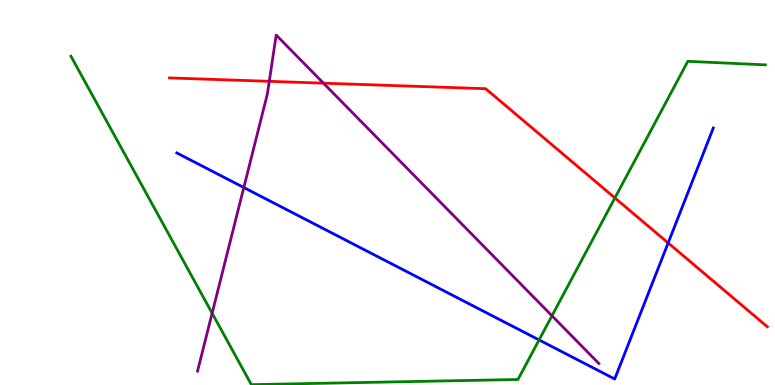[{'lines': ['blue', 'red'], 'intersections': [{'x': 8.62, 'y': 3.69}]}, {'lines': ['green', 'red'], 'intersections': [{'x': 7.93, 'y': 4.86}]}, {'lines': ['purple', 'red'], 'intersections': [{'x': 3.47, 'y': 7.89}, {'x': 4.17, 'y': 7.84}]}, {'lines': ['blue', 'green'], 'intersections': [{'x': 6.96, 'y': 1.17}]}, {'lines': ['blue', 'purple'], 'intersections': [{'x': 3.15, 'y': 5.13}]}, {'lines': ['green', 'purple'], 'intersections': [{'x': 2.74, 'y': 1.86}, {'x': 7.12, 'y': 1.8}]}]